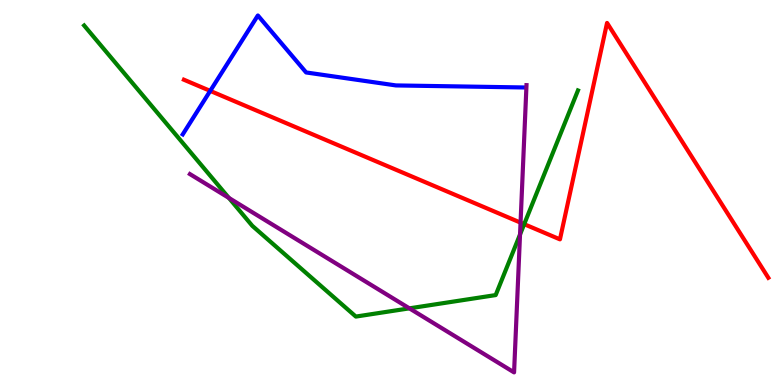[{'lines': ['blue', 'red'], 'intersections': [{'x': 2.71, 'y': 7.64}]}, {'lines': ['green', 'red'], 'intersections': [{'x': 6.76, 'y': 4.18}]}, {'lines': ['purple', 'red'], 'intersections': [{'x': 6.72, 'y': 4.22}]}, {'lines': ['blue', 'green'], 'intersections': []}, {'lines': ['blue', 'purple'], 'intersections': []}, {'lines': ['green', 'purple'], 'intersections': [{'x': 2.95, 'y': 4.86}, {'x': 5.28, 'y': 1.99}, {'x': 6.71, 'y': 3.91}]}]